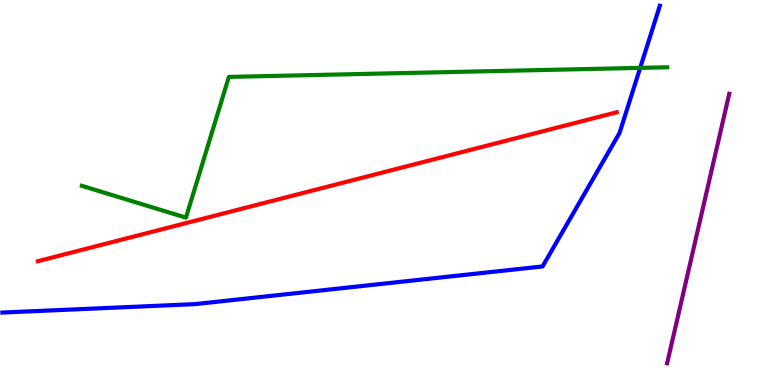[{'lines': ['blue', 'red'], 'intersections': []}, {'lines': ['green', 'red'], 'intersections': []}, {'lines': ['purple', 'red'], 'intersections': []}, {'lines': ['blue', 'green'], 'intersections': [{'x': 8.26, 'y': 8.24}]}, {'lines': ['blue', 'purple'], 'intersections': []}, {'lines': ['green', 'purple'], 'intersections': []}]